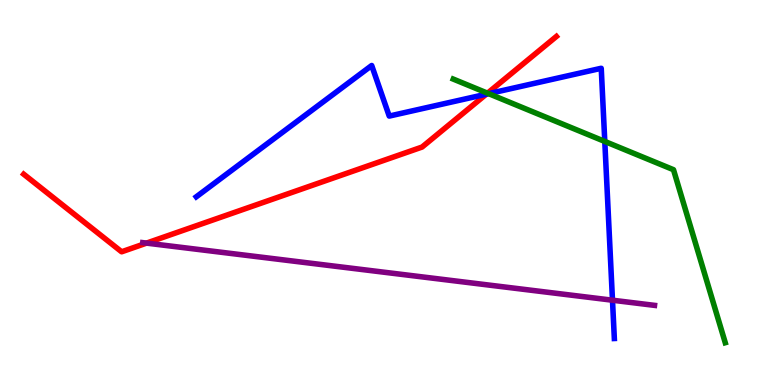[{'lines': ['blue', 'red'], 'intersections': [{'x': 6.27, 'y': 7.55}]}, {'lines': ['green', 'red'], 'intersections': [{'x': 6.29, 'y': 7.58}]}, {'lines': ['purple', 'red'], 'intersections': [{'x': 1.89, 'y': 3.69}]}, {'lines': ['blue', 'green'], 'intersections': [{'x': 6.31, 'y': 7.57}, {'x': 7.8, 'y': 6.33}]}, {'lines': ['blue', 'purple'], 'intersections': [{'x': 7.9, 'y': 2.2}]}, {'lines': ['green', 'purple'], 'intersections': []}]